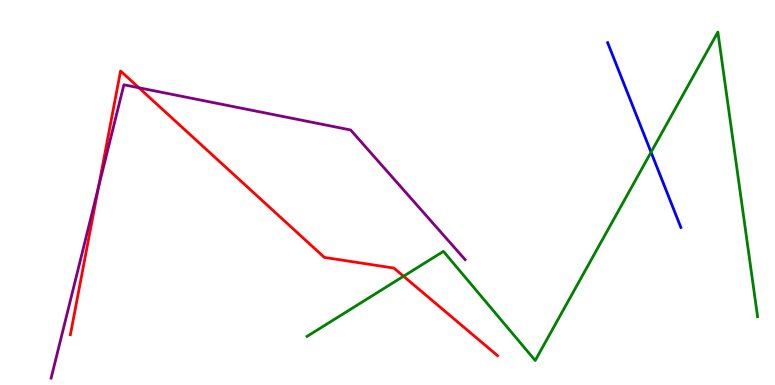[{'lines': ['blue', 'red'], 'intersections': []}, {'lines': ['green', 'red'], 'intersections': [{'x': 5.21, 'y': 2.83}]}, {'lines': ['purple', 'red'], 'intersections': [{'x': 1.27, 'y': 5.13}, {'x': 1.79, 'y': 7.72}]}, {'lines': ['blue', 'green'], 'intersections': [{'x': 8.4, 'y': 6.05}]}, {'lines': ['blue', 'purple'], 'intersections': []}, {'lines': ['green', 'purple'], 'intersections': []}]